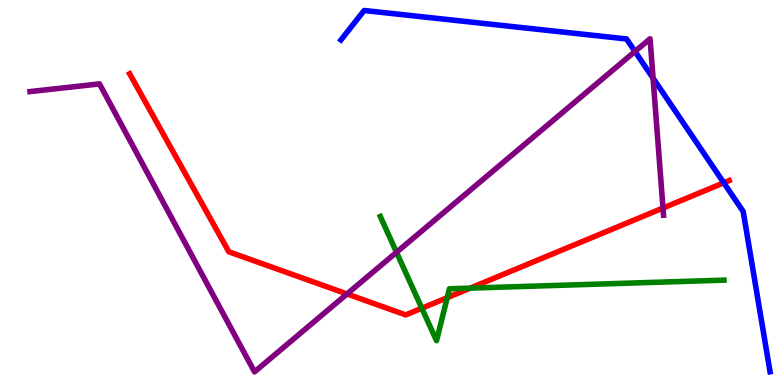[{'lines': ['blue', 'red'], 'intersections': [{'x': 9.34, 'y': 5.25}]}, {'lines': ['green', 'red'], 'intersections': [{'x': 5.44, 'y': 1.99}, {'x': 5.77, 'y': 2.27}, {'x': 6.07, 'y': 2.52}]}, {'lines': ['purple', 'red'], 'intersections': [{'x': 4.48, 'y': 2.36}, {'x': 8.55, 'y': 4.6}]}, {'lines': ['blue', 'green'], 'intersections': []}, {'lines': ['blue', 'purple'], 'intersections': [{'x': 8.19, 'y': 8.66}, {'x': 8.43, 'y': 7.97}]}, {'lines': ['green', 'purple'], 'intersections': [{'x': 5.12, 'y': 3.45}]}]